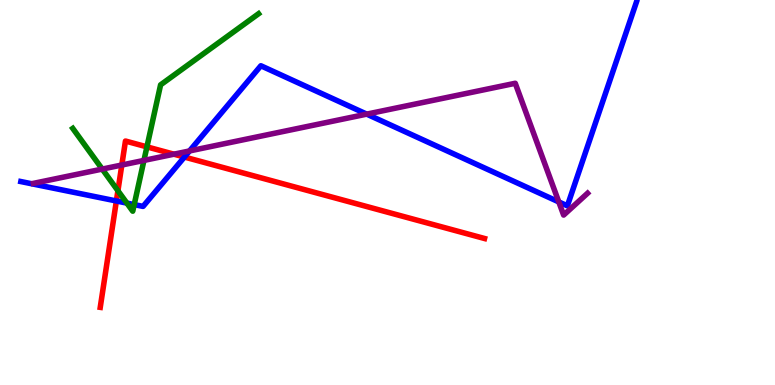[{'lines': ['blue', 'red'], 'intersections': [{'x': 1.5, 'y': 4.78}, {'x': 2.38, 'y': 5.92}]}, {'lines': ['green', 'red'], 'intersections': [{'x': 1.52, 'y': 5.05}, {'x': 1.9, 'y': 6.19}]}, {'lines': ['purple', 'red'], 'intersections': [{'x': 1.57, 'y': 5.71}, {'x': 2.24, 'y': 6.0}]}, {'lines': ['blue', 'green'], 'intersections': [{'x': 1.64, 'y': 4.72}, {'x': 1.73, 'y': 4.69}]}, {'lines': ['blue', 'purple'], 'intersections': [{'x': 2.45, 'y': 6.08}, {'x': 4.73, 'y': 7.04}, {'x': 7.21, 'y': 4.76}]}, {'lines': ['green', 'purple'], 'intersections': [{'x': 1.32, 'y': 5.61}, {'x': 1.86, 'y': 5.83}]}]